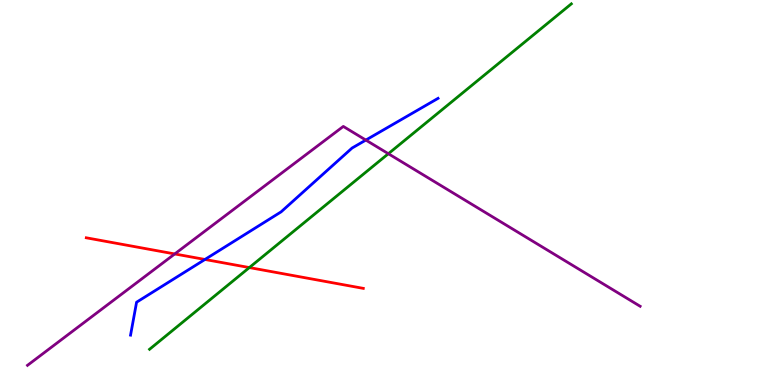[{'lines': ['blue', 'red'], 'intersections': [{'x': 2.64, 'y': 3.26}]}, {'lines': ['green', 'red'], 'intersections': [{'x': 3.22, 'y': 3.05}]}, {'lines': ['purple', 'red'], 'intersections': [{'x': 2.25, 'y': 3.4}]}, {'lines': ['blue', 'green'], 'intersections': []}, {'lines': ['blue', 'purple'], 'intersections': [{'x': 4.72, 'y': 6.36}]}, {'lines': ['green', 'purple'], 'intersections': [{'x': 5.01, 'y': 6.01}]}]